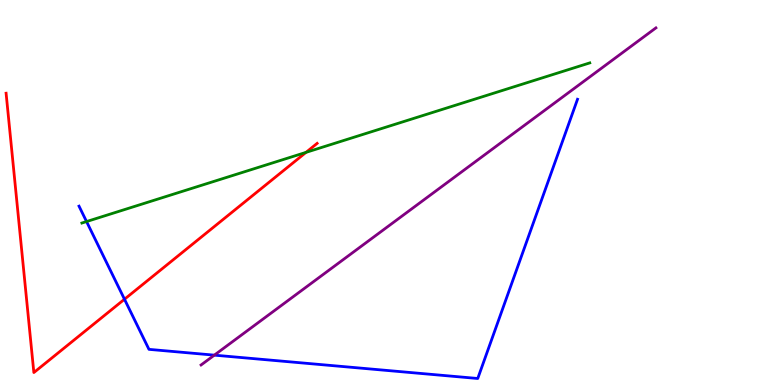[{'lines': ['blue', 'red'], 'intersections': [{'x': 1.61, 'y': 2.23}]}, {'lines': ['green', 'red'], 'intersections': [{'x': 3.95, 'y': 6.04}]}, {'lines': ['purple', 'red'], 'intersections': []}, {'lines': ['blue', 'green'], 'intersections': [{'x': 1.12, 'y': 4.25}]}, {'lines': ['blue', 'purple'], 'intersections': [{'x': 2.77, 'y': 0.775}]}, {'lines': ['green', 'purple'], 'intersections': []}]